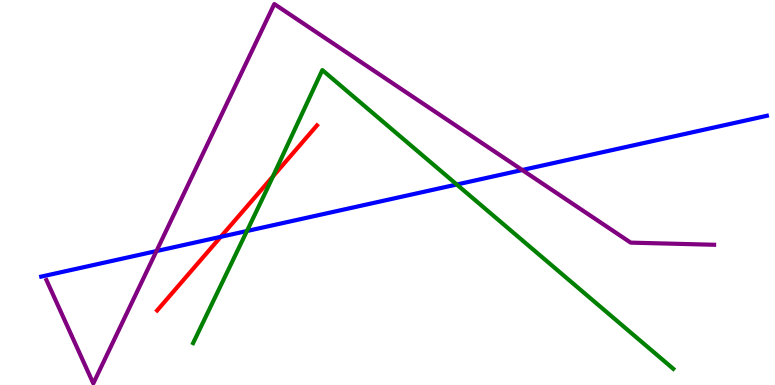[{'lines': ['blue', 'red'], 'intersections': [{'x': 2.85, 'y': 3.85}]}, {'lines': ['green', 'red'], 'intersections': [{'x': 3.52, 'y': 5.42}]}, {'lines': ['purple', 'red'], 'intersections': []}, {'lines': ['blue', 'green'], 'intersections': [{'x': 3.19, 'y': 4.0}, {'x': 5.89, 'y': 5.21}]}, {'lines': ['blue', 'purple'], 'intersections': [{'x': 2.02, 'y': 3.48}, {'x': 6.74, 'y': 5.58}]}, {'lines': ['green', 'purple'], 'intersections': []}]